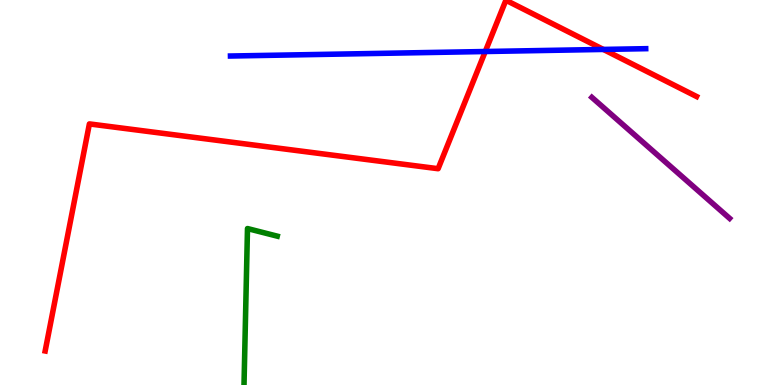[{'lines': ['blue', 'red'], 'intersections': [{'x': 6.26, 'y': 8.66}, {'x': 7.79, 'y': 8.72}]}, {'lines': ['green', 'red'], 'intersections': []}, {'lines': ['purple', 'red'], 'intersections': []}, {'lines': ['blue', 'green'], 'intersections': []}, {'lines': ['blue', 'purple'], 'intersections': []}, {'lines': ['green', 'purple'], 'intersections': []}]